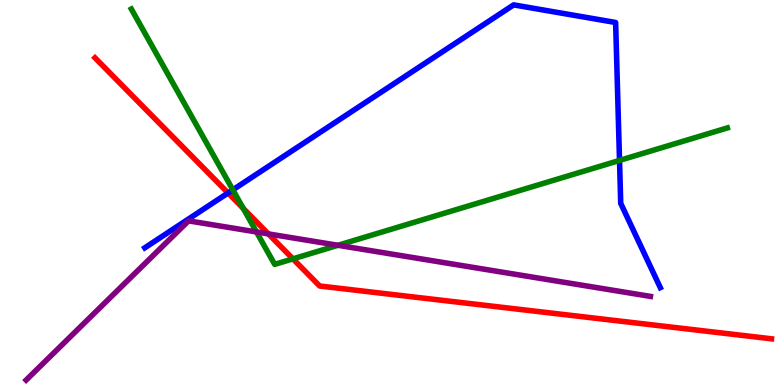[{'lines': ['blue', 'red'], 'intersections': [{'x': 2.94, 'y': 4.99}]}, {'lines': ['green', 'red'], 'intersections': [{'x': 3.14, 'y': 4.59}, {'x': 3.78, 'y': 3.28}]}, {'lines': ['purple', 'red'], 'intersections': [{'x': 3.46, 'y': 3.92}]}, {'lines': ['blue', 'green'], 'intersections': [{'x': 3.0, 'y': 5.07}, {'x': 7.99, 'y': 5.83}]}, {'lines': ['blue', 'purple'], 'intersections': []}, {'lines': ['green', 'purple'], 'intersections': [{'x': 3.31, 'y': 3.98}, {'x': 4.36, 'y': 3.63}]}]